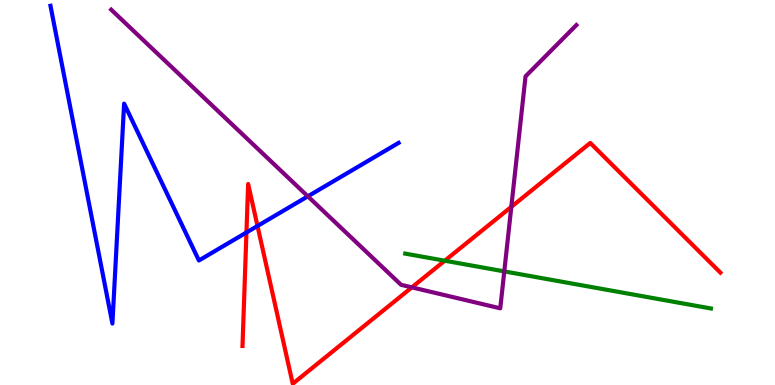[{'lines': ['blue', 'red'], 'intersections': [{'x': 3.18, 'y': 3.96}, {'x': 3.32, 'y': 4.13}]}, {'lines': ['green', 'red'], 'intersections': [{'x': 5.74, 'y': 3.23}]}, {'lines': ['purple', 'red'], 'intersections': [{'x': 5.31, 'y': 2.54}, {'x': 6.6, 'y': 4.63}]}, {'lines': ['blue', 'green'], 'intersections': []}, {'lines': ['blue', 'purple'], 'intersections': [{'x': 3.97, 'y': 4.9}]}, {'lines': ['green', 'purple'], 'intersections': [{'x': 6.51, 'y': 2.95}]}]